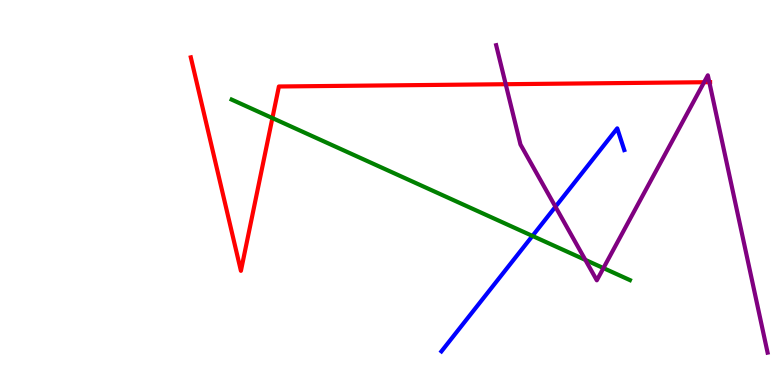[{'lines': ['blue', 'red'], 'intersections': []}, {'lines': ['green', 'red'], 'intersections': [{'x': 3.51, 'y': 6.93}]}, {'lines': ['purple', 'red'], 'intersections': [{'x': 6.53, 'y': 7.81}, {'x': 9.09, 'y': 7.86}, {'x': 9.15, 'y': 7.87}]}, {'lines': ['blue', 'green'], 'intersections': [{'x': 6.87, 'y': 3.87}]}, {'lines': ['blue', 'purple'], 'intersections': [{'x': 7.17, 'y': 4.63}]}, {'lines': ['green', 'purple'], 'intersections': [{'x': 7.55, 'y': 3.25}, {'x': 7.79, 'y': 3.04}]}]